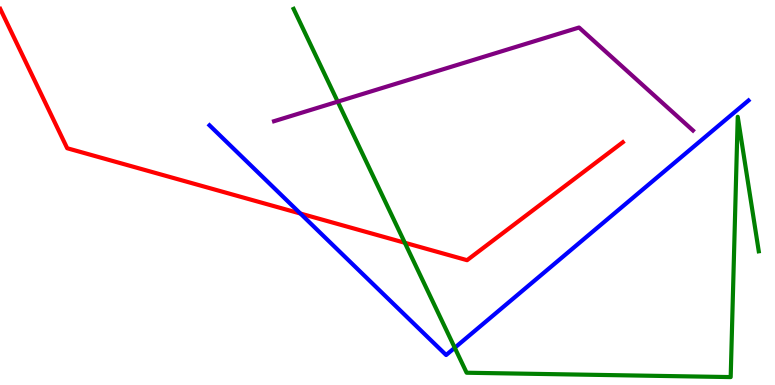[{'lines': ['blue', 'red'], 'intersections': [{'x': 3.88, 'y': 4.45}]}, {'lines': ['green', 'red'], 'intersections': [{'x': 5.22, 'y': 3.69}]}, {'lines': ['purple', 'red'], 'intersections': []}, {'lines': ['blue', 'green'], 'intersections': [{'x': 5.87, 'y': 0.967}]}, {'lines': ['blue', 'purple'], 'intersections': []}, {'lines': ['green', 'purple'], 'intersections': [{'x': 4.36, 'y': 7.36}]}]